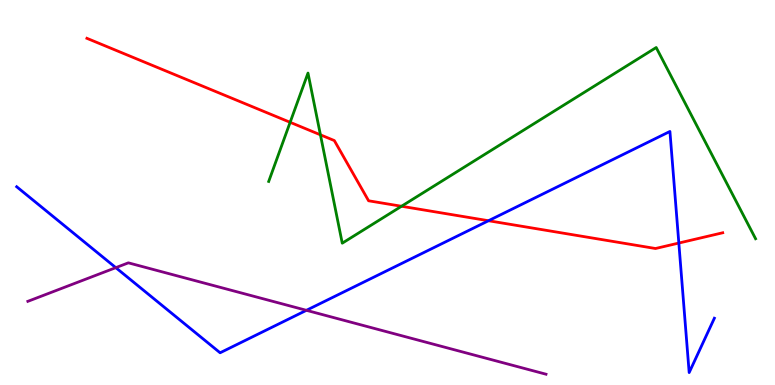[{'lines': ['blue', 'red'], 'intersections': [{'x': 6.3, 'y': 4.27}, {'x': 8.76, 'y': 3.69}]}, {'lines': ['green', 'red'], 'intersections': [{'x': 3.74, 'y': 6.82}, {'x': 4.13, 'y': 6.5}, {'x': 5.18, 'y': 4.64}]}, {'lines': ['purple', 'red'], 'intersections': []}, {'lines': ['blue', 'green'], 'intersections': []}, {'lines': ['blue', 'purple'], 'intersections': [{'x': 1.49, 'y': 3.05}, {'x': 3.95, 'y': 1.94}]}, {'lines': ['green', 'purple'], 'intersections': []}]